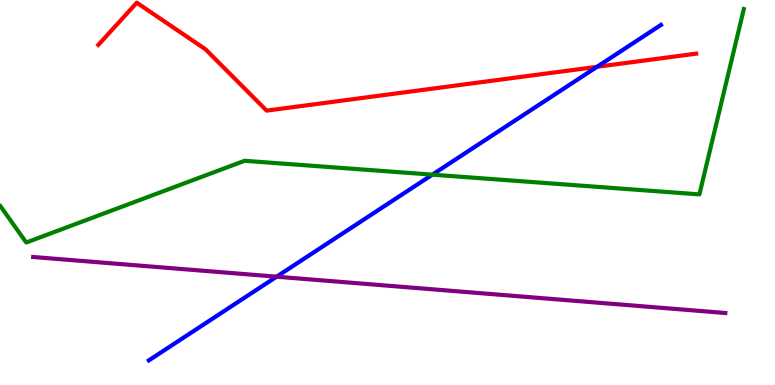[{'lines': ['blue', 'red'], 'intersections': [{'x': 7.7, 'y': 8.26}]}, {'lines': ['green', 'red'], 'intersections': []}, {'lines': ['purple', 'red'], 'intersections': []}, {'lines': ['blue', 'green'], 'intersections': [{'x': 5.58, 'y': 5.46}]}, {'lines': ['blue', 'purple'], 'intersections': [{'x': 3.57, 'y': 2.81}]}, {'lines': ['green', 'purple'], 'intersections': []}]